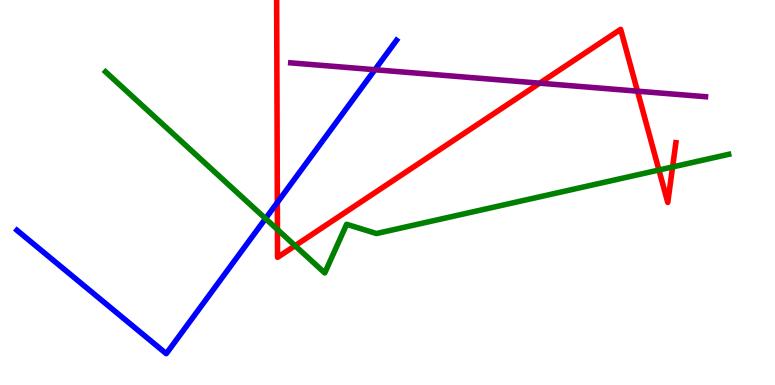[{'lines': ['blue', 'red'], 'intersections': [{'x': 3.58, 'y': 4.74}]}, {'lines': ['green', 'red'], 'intersections': [{'x': 3.58, 'y': 4.04}, {'x': 3.81, 'y': 3.62}, {'x': 8.5, 'y': 5.58}, {'x': 8.68, 'y': 5.66}]}, {'lines': ['purple', 'red'], 'intersections': [{'x': 6.96, 'y': 7.84}, {'x': 8.23, 'y': 7.63}]}, {'lines': ['blue', 'green'], 'intersections': [{'x': 3.43, 'y': 4.32}]}, {'lines': ['blue', 'purple'], 'intersections': [{'x': 4.84, 'y': 8.19}]}, {'lines': ['green', 'purple'], 'intersections': []}]